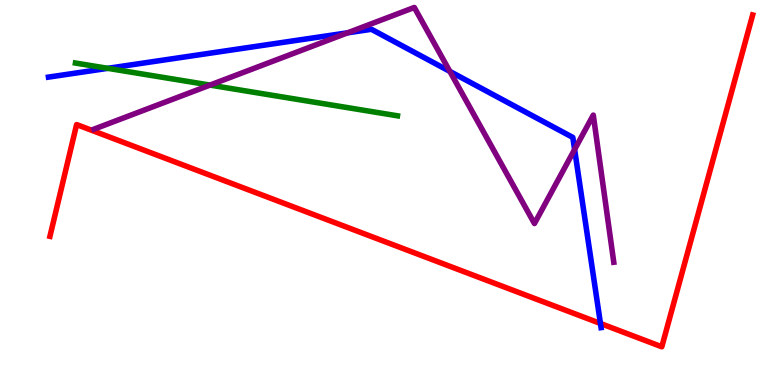[{'lines': ['blue', 'red'], 'intersections': [{'x': 7.75, 'y': 1.6}]}, {'lines': ['green', 'red'], 'intersections': []}, {'lines': ['purple', 'red'], 'intersections': []}, {'lines': ['blue', 'green'], 'intersections': [{'x': 1.39, 'y': 8.23}]}, {'lines': ['blue', 'purple'], 'intersections': [{'x': 4.49, 'y': 9.15}, {'x': 5.8, 'y': 8.15}, {'x': 7.41, 'y': 6.12}]}, {'lines': ['green', 'purple'], 'intersections': [{'x': 2.71, 'y': 7.79}]}]